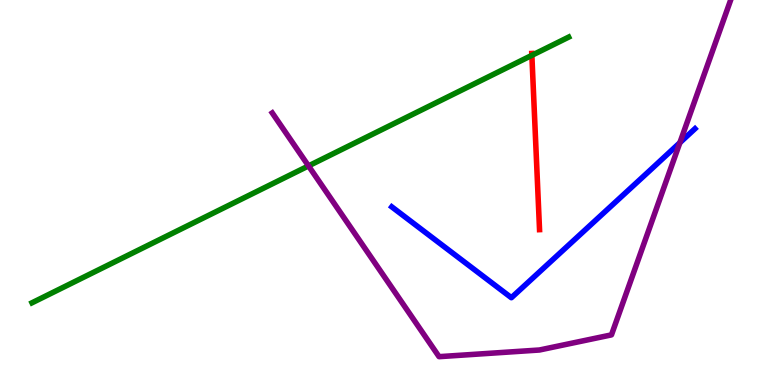[{'lines': ['blue', 'red'], 'intersections': []}, {'lines': ['green', 'red'], 'intersections': [{'x': 6.86, 'y': 8.56}]}, {'lines': ['purple', 'red'], 'intersections': []}, {'lines': ['blue', 'green'], 'intersections': []}, {'lines': ['blue', 'purple'], 'intersections': [{'x': 8.77, 'y': 6.29}]}, {'lines': ['green', 'purple'], 'intersections': [{'x': 3.98, 'y': 5.69}]}]